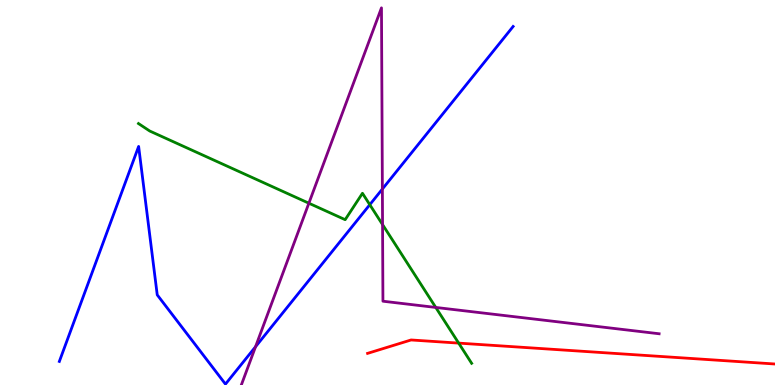[{'lines': ['blue', 'red'], 'intersections': []}, {'lines': ['green', 'red'], 'intersections': [{'x': 5.92, 'y': 1.09}]}, {'lines': ['purple', 'red'], 'intersections': []}, {'lines': ['blue', 'green'], 'intersections': [{'x': 4.77, 'y': 4.68}]}, {'lines': ['blue', 'purple'], 'intersections': [{'x': 3.3, 'y': 0.994}, {'x': 4.93, 'y': 5.09}]}, {'lines': ['green', 'purple'], 'intersections': [{'x': 3.99, 'y': 4.72}, {'x': 4.94, 'y': 4.17}, {'x': 5.62, 'y': 2.01}]}]